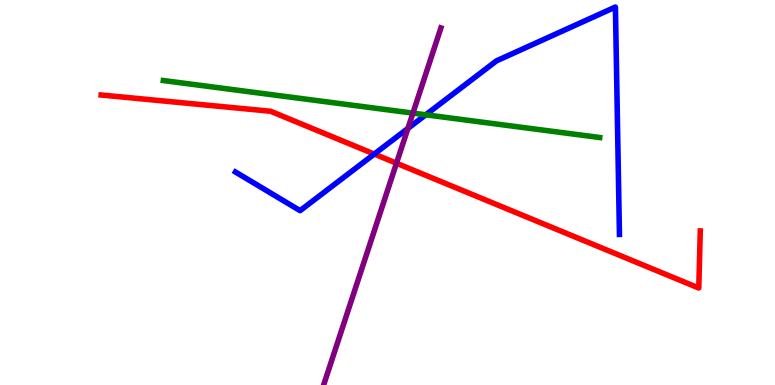[{'lines': ['blue', 'red'], 'intersections': [{'x': 4.83, 'y': 6.0}]}, {'lines': ['green', 'red'], 'intersections': []}, {'lines': ['purple', 'red'], 'intersections': [{'x': 5.12, 'y': 5.76}]}, {'lines': ['blue', 'green'], 'intersections': [{'x': 5.49, 'y': 7.02}]}, {'lines': ['blue', 'purple'], 'intersections': [{'x': 5.26, 'y': 6.66}]}, {'lines': ['green', 'purple'], 'intersections': [{'x': 5.33, 'y': 7.06}]}]